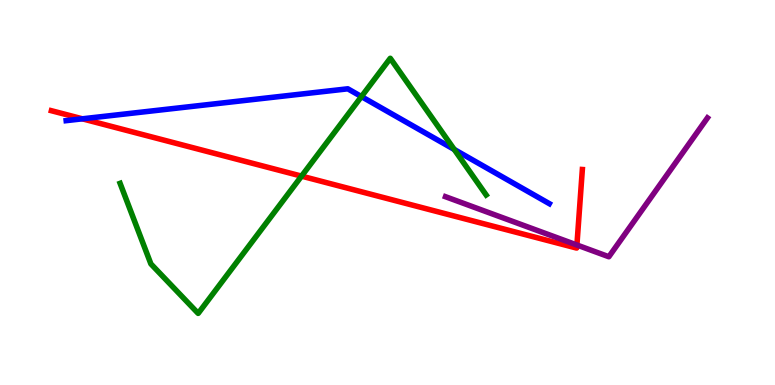[{'lines': ['blue', 'red'], 'intersections': [{'x': 1.06, 'y': 6.91}]}, {'lines': ['green', 'red'], 'intersections': [{'x': 3.89, 'y': 5.43}]}, {'lines': ['purple', 'red'], 'intersections': [{'x': 7.44, 'y': 3.64}]}, {'lines': ['blue', 'green'], 'intersections': [{'x': 4.66, 'y': 7.49}, {'x': 5.86, 'y': 6.12}]}, {'lines': ['blue', 'purple'], 'intersections': []}, {'lines': ['green', 'purple'], 'intersections': []}]